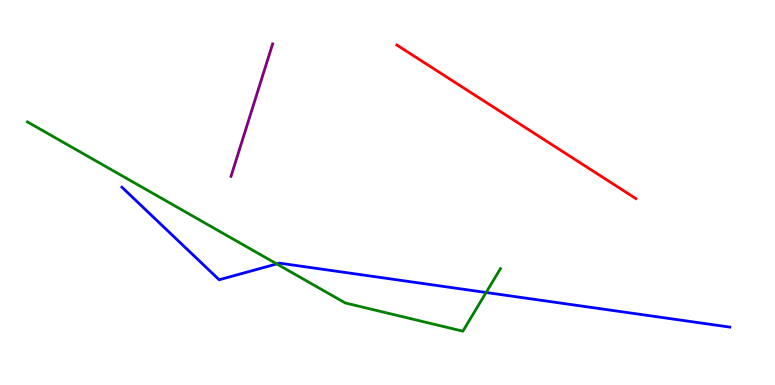[{'lines': ['blue', 'red'], 'intersections': []}, {'lines': ['green', 'red'], 'intersections': []}, {'lines': ['purple', 'red'], 'intersections': []}, {'lines': ['blue', 'green'], 'intersections': [{'x': 3.57, 'y': 3.14}, {'x': 6.27, 'y': 2.4}]}, {'lines': ['blue', 'purple'], 'intersections': []}, {'lines': ['green', 'purple'], 'intersections': []}]